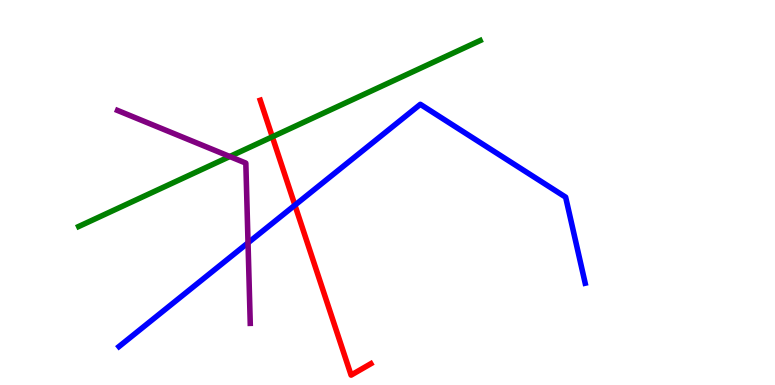[{'lines': ['blue', 'red'], 'intersections': [{'x': 3.81, 'y': 4.67}]}, {'lines': ['green', 'red'], 'intersections': [{'x': 3.51, 'y': 6.45}]}, {'lines': ['purple', 'red'], 'intersections': []}, {'lines': ['blue', 'green'], 'intersections': []}, {'lines': ['blue', 'purple'], 'intersections': [{'x': 3.2, 'y': 3.69}]}, {'lines': ['green', 'purple'], 'intersections': [{'x': 2.96, 'y': 5.93}]}]